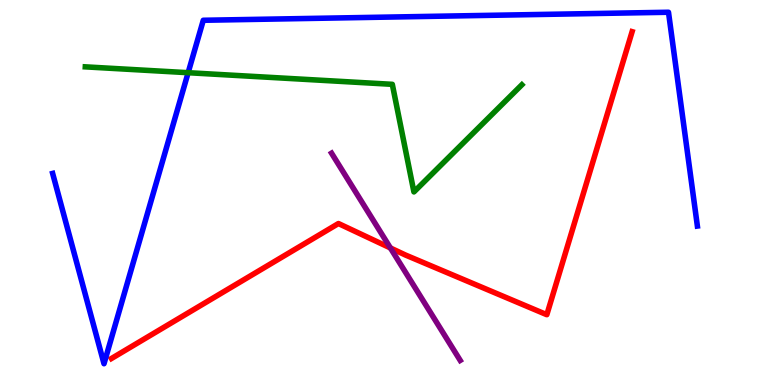[{'lines': ['blue', 'red'], 'intersections': []}, {'lines': ['green', 'red'], 'intersections': []}, {'lines': ['purple', 'red'], 'intersections': [{'x': 5.04, 'y': 3.56}]}, {'lines': ['blue', 'green'], 'intersections': [{'x': 2.43, 'y': 8.11}]}, {'lines': ['blue', 'purple'], 'intersections': []}, {'lines': ['green', 'purple'], 'intersections': []}]